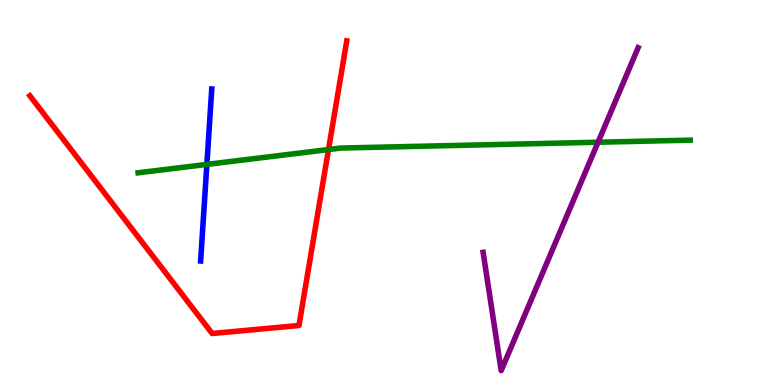[{'lines': ['blue', 'red'], 'intersections': []}, {'lines': ['green', 'red'], 'intersections': [{'x': 4.24, 'y': 6.12}]}, {'lines': ['purple', 'red'], 'intersections': []}, {'lines': ['blue', 'green'], 'intersections': [{'x': 2.67, 'y': 5.73}]}, {'lines': ['blue', 'purple'], 'intersections': []}, {'lines': ['green', 'purple'], 'intersections': [{'x': 7.72, 'y': 6.31}]}]